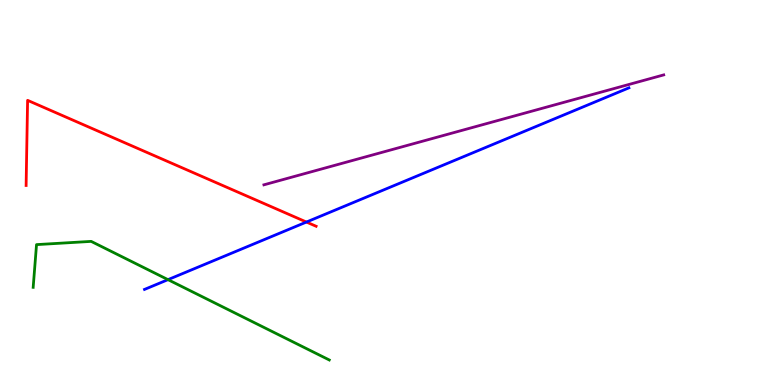[{'lines': ['blue', 'red'], 'intersections': [{'x': 3.95, 'y': 4.23}]}, {'lines': ['green', 'red'], 'intersections': []}, {'lines': ['purple', 'red'], 'intersections': []}, {'lines': ['blue', 'green'], 'intersections': [{'x': 2.17, 'y': 2.74}]}, {'lines': ['blue', 'purple'], 'intersections': []}, {'lines': ['green', 'purple'], 'intersections': []}]